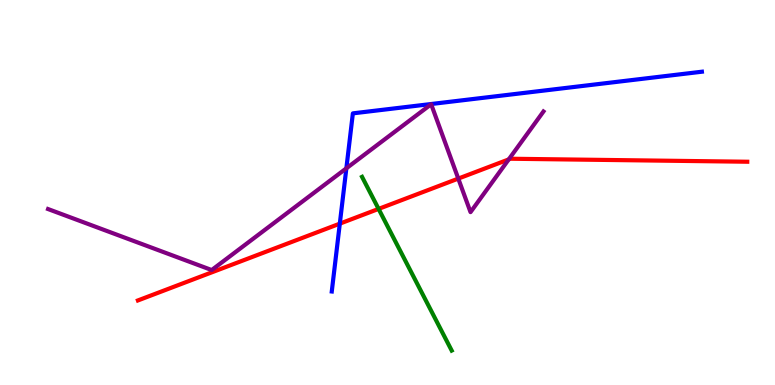[{'lines': ['blue', 'red'], 'intersections': [{'x': 4.38, 'y': 4.19}]}, {'lines': ['green', 'red'], 'intersections': [{'x': 4.89, 'y': 4.57}]}, {'lines': ['purple', 'red'], 'intersections': [{'x': 5.91, 'y': 5.36}, {'x': 6.56, 'y': 5.86}]}, {'lines': ['blue', 'green'], 'intersections': []}, {'lines': ['blue', 'purple'], 'intersections': [{'x': 4.47, 'y': 5.63}]}, {'lines': ['green', 'purple'], 'intersections': []}]